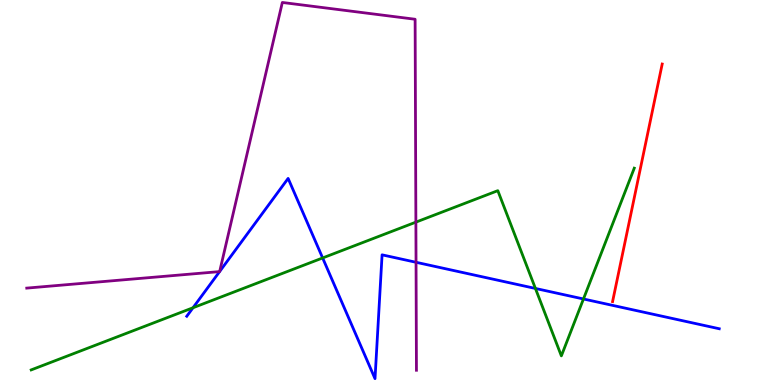[{'lines': ['blue', 'red'], 'intersections': []}, {'lines': ['green', 'red'], 'intersections': []}, {'lines': ['purple', 'red'], 'intersections': []}, {'lines': ['blue', 'green'], 'intersections': [{'x': 2.49, 'y': 2.01}, {'x': 4.16, 'y': 3.3}, {'x': 6.91, 'y': 2.51}, {'x': 7.53, 'y': 2.23}]}, {'lines': ['blue', 'purple'], 'intersections': [{'x': 2.83, 'y': 2.95}, {'x': 2.83, 'y': 2.95}, {'x': 5.37, 'y': 3.19}]}, {'lines': ['green', 'purple'], 'intersections': [{'x': 5.37, 'y': 4.23}]}]